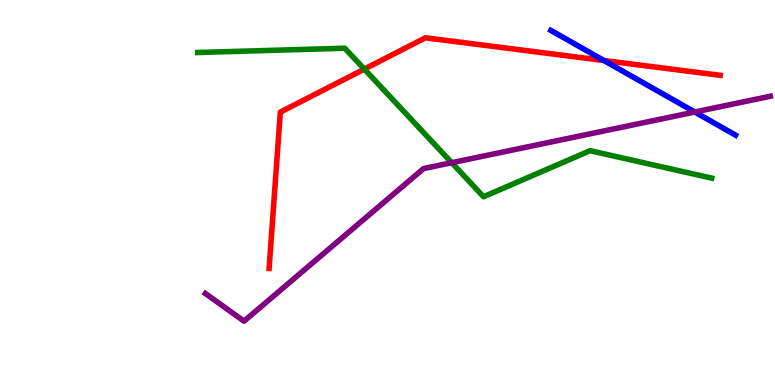[{'lines': ['blue', 'red'], 'intersections': [{'x': 7.79, 'y': 8.43}]}, {'lines': ['green', 'red'], 'intersections': [{'x': 4.7, 'y': 8.21}]}, {'lines': ['purple', 'red'], 'intersections': []}, {'lines': ['blue', 'green'], 'intersections': []}, {'lines': ['blue', 'purple'], 'intersections': [{'x': 8.96, 'y': 7.09}]}, {'lines': ['green', 'purple'], 'intersections': [{'x': 5.83, 'y': 5.77}]}]